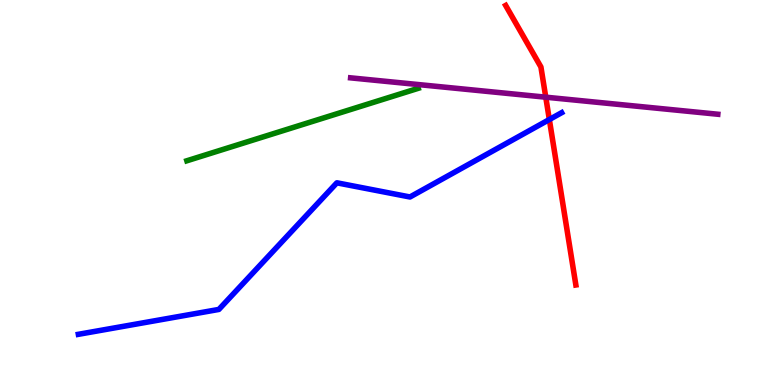[{'lines': ['blue', 'red'], 'intersections': [{'x': 7.09, 'y': 6.9}]}, {'lines': ['green', 'red'], 'intersections': []}, {'lines': ['purple', 'red'], 'intersections': [{'x': 7.04, 'y': 7.48}]}, {'lines': ['blue', 'green'], 'intersections': []}, {'lines': ['blue', 'purple'], 'intersections': []}, {'lines': ['green', 'purple'], 'intersections': []}]